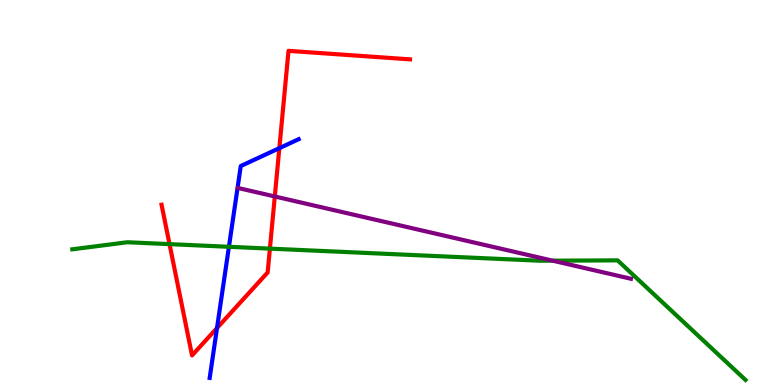[{'lines': ['blue', 'red'], 'intersections': [{'x': 2.8, 'y': 1.48}, {'x': 3.6, 'y': 6.15}]}, {'lines': ['green', 'red'], 'intersections': [{'x': 2.19, 'y': 3.66}, {'x': 3.48, 'y': 3.54}]}, {'lines': ['purple', 'red'], 'intersections': [{'x': 3.55, 'y': 4.9}]}, {'lines': ['blue', 'green'], 'intersections': [{'x': 2.95, 'y': 3.59}]}, {'lines': ['blue', 'purple'], 'intersections': []}, {'lines': ['green', 'purple'], 'intersections': [{'x': 7.13, 'y': 3.23}]}]